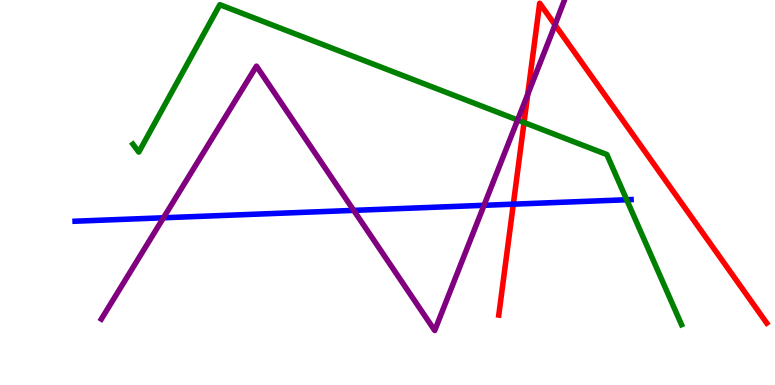[{'lines': ['blue', 'red'], 'intersections': [{'x': 6.62, 'y': 4.7}]}, {'lines': ['green', 'red'], 'intersections': [{'x': 6.76, 'y': 6.82}]}, {'lines': ['purple', 'red'], 'intersections': [{'x': 6.81, 'y': 7.55}, {'x': 7.16, 'y': 9.35}]}, {'lines': ['blue', 'green'], 'intersections': [{'x': 8.09, 'y': 4.81}]}, {'lines': ['blue', 'purple'], 'intersections': [{'x': 2.11, 'y': 4.34}, {'x': 4.56, 'y': 4.54}, {'x': 6.25, 'y': 4.67}]}, {'lines': ['green', 'purple'], 'intersections': [{'x': 6.68, 'y': 6.88}]}]